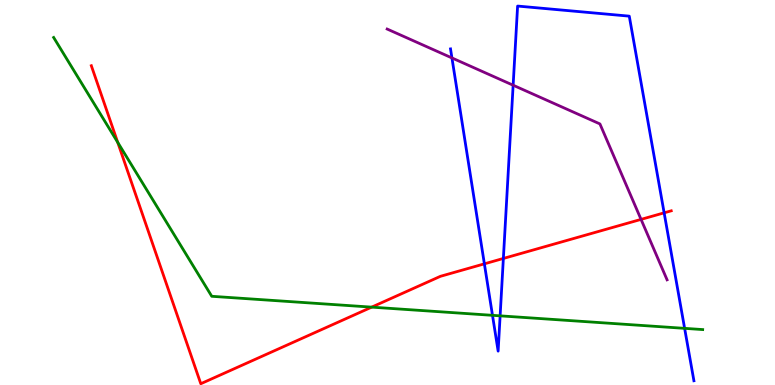[{'lines': ['blue', 'red'], 'intersections': [{'x': 6.25, 'y': 3.15}, {'x': 6.5, 'y': 3.29}, {'x': 8.57, 'y': 4.47}]}, {'lines': ['green', 'red'], 'intersections': [{'x': 1.52, 'y': 6.3}, {'x': 4.8, 'y': 2.02}]}, {'lines': ['purple', 'red'], 'intersections': [{'x': 8.27, 'y': 4.3}]}, {'lines': ['blue', 'green'], 'intersections': [{'x': 6.35, 'y': 1.81}, {'x': 6.45, 'y': 1.8}, {'x': 8.83, 'y': 1.47}]}, {'lines': ['blue', 'purple'], 'intersections': [{'x': 5.83, 'y': 8.5}, {'x': 6.62, 'y': 7.79}]}, {'lines': ['green', 'purple'], 'intersections': []}]